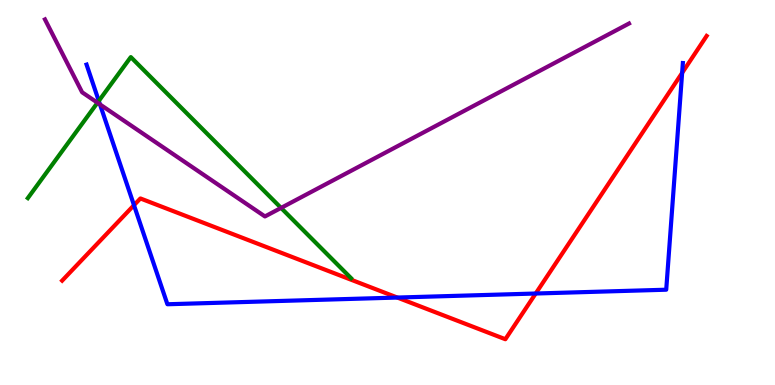[{'lines': ['blue', 'red'], 'intersections': [{'x': 1.73, 'y': 4.67}, {'x': 5.13, 'y': 2.27}, {'x': 6.91, 'y': 2.38}, {'x': 8.8, 'y': 8.11}]}, {'lines': ['green', 'red'], 'intersections': []}, {'lines': ['purple', 'red'], 'intersections': []}, {'lines': ['blue', 'green'], 'intersections': [{'x': 1.27, 'y': 7.38}]}, {'lines': ['blue', 'purple'], 'intersections': [{'x': 1.29, 'y': 7.29}]}, {'lines': ['green', 'purple'], 'intersections': [{'x': 1.26, 'y': 7.33}, {'x': 3.63, 'y': 4.6}]}]